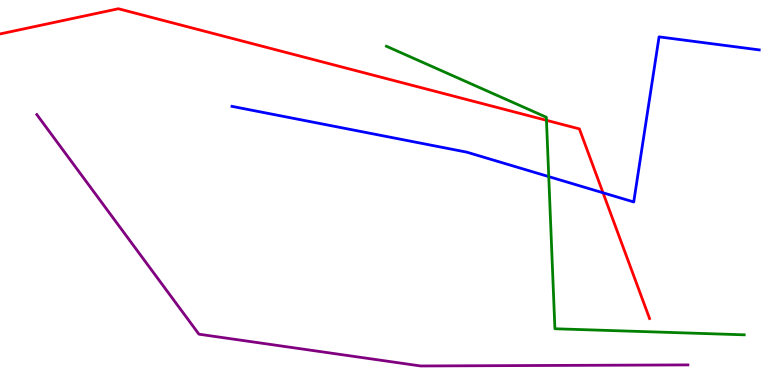[{'lines': ['blue', 'red'], 'intersections': [{'x': 7.78, 'y': 4.99}]}, {'lines': ['green', 'red'], 'intersections': [{'x': 7.05, 'y': 6.87}]}, {'lines': ['purple', 'red'], 'intersections': []}, {'lines': ['blue', 'green'], 'intersections': [{'x': 7.08, 'y': 5.41}]}, {'lines': ['blue', 'purple'], 'intersections': []}, {'lines': ['green', 'purple'], 'intersections': []}]